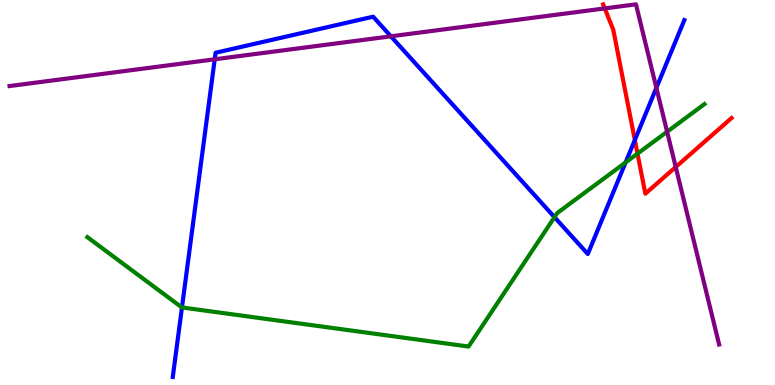[{'lines': ['blue', 'red'], 'intersections': [{'x': 8.19, 'y': 6.36}]}, {'lines': ['green', 'red'], 'intersections': [{'x': 8.23, 'y': 6.01}]}, {'lines': ['purple', 'red'], 'intersections': [{'x': 7.8, 'y': 9.78}, {'x': 8.72, 'y': 5.66}]}, {'lines': ['blue', 'green'], 'intersections': [{'x': 2.35, 'y': 2.01}, {'x': 7.15, 'y': 4.36}, {'x': 8.07, 'y': 5.78}]}, {'lines': ['blue', 'purple'], 'intersections': [{'x': 2.77, 'y': 8.46}, {'x': 5.04, 'y': 9.06}, {'x': 8.47, 'y': 7.72}]}, {'lines': ['green', 'purple'], 'intersections': [{'x': 8.61, 'y': 6.58}]}]